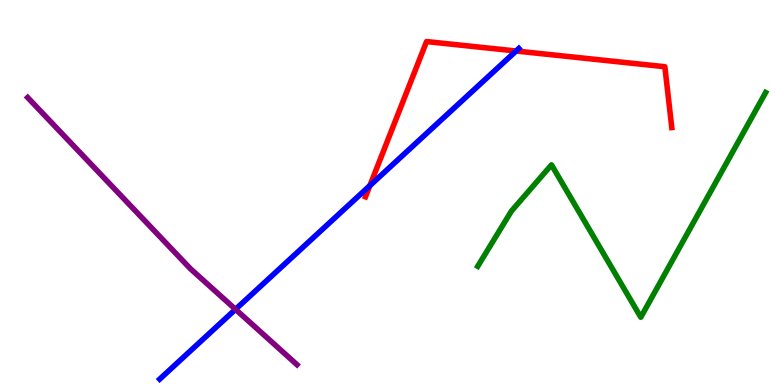[{'lines': ['blue', 'red'], 'intersections': [{'x': 4.77, 'y': 5.18}, {'x': 6.66, 'y': 8.68}]}, {'lines': ['green', 'red'], 'intersections': []}, {'lines': ['purple', 'red'], 'intersections': []}, {'lines': ['blue', 'green'], 'intersections': []}, {'lines': ['blue', 'purple'], 'intersections': [{'x': 3.04, 'y': 1.97}]}, {'lines': ['green', 'purple'], 'intersections': []}]